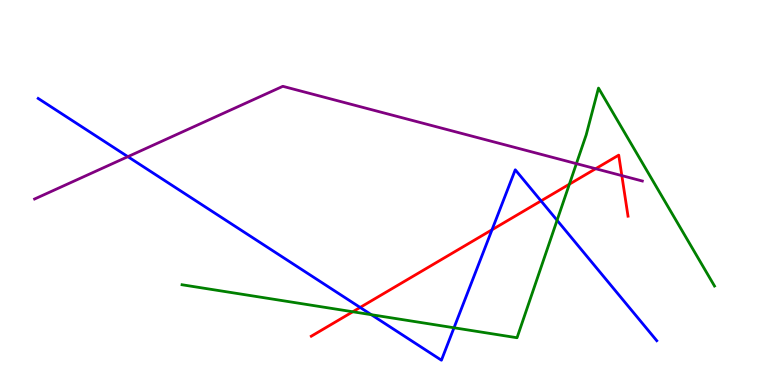[{'lines': ['blue', 'red'], 'intersections': [{'x': 4.65, 'y': 2.01}, {'x': 6.35, 'y': 4.03}, {'x': 6.98, 'y': 4.78}]}, {'lines': ['green', 'red'], 'intersections': [{'x': 4.55, 'y': 1.9}, {'x': 7.35, 'y': 5.22}]}, {'lines': ['purple', 'red'], 'intersections': [{'x': 7.69, 'y': 5.62}, {'x': 8.02, 'y': 5.44}]}, {'lines': ['blue', 'green'], 'intersections': [{'x': 4.79, 'y': 1.83}, {'x': 5.86, 'y': 1.49}, {'x': 7.19, 'y': 4.28}]}, {'lines': ['blue', 'purple'], 'intersections': [{'x': 1.65, 'y': 5.93}]}, {'lines': ['green', 'purple'], 'intersections': [{'x': 7.44, 'y': 5.75}]}]